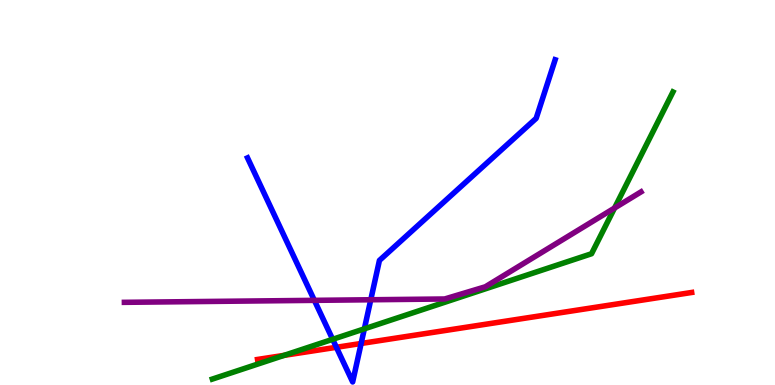[{'lines': ['blue', 'red'], 'intersections': [{'x': 4.34, 'y': 0.979}, {'x': 4.66, 'y': 1.08}]}, {'lines': ['green', 'red'], 'intersections': [{'x': 3.67, 'y': 0.77}]}, {'lines': ['purple', 'red'], 'intersections': []}, {'lines': ['blue', 'green'], 'intersections': [{'x': 4.29, 'y': 1.19}, {'x': 4.7, 'y': 1.46}]}, {'lines': ['blue', 'purple'], 'intersections': [{'x': 4.06, 'y': 2.2}, {'x': 4.78, 'y': 2.21}]}, {'lines': ['green', 'purple'], 'intersections': [{'x': 7.93, 'y': 4.6}]}]